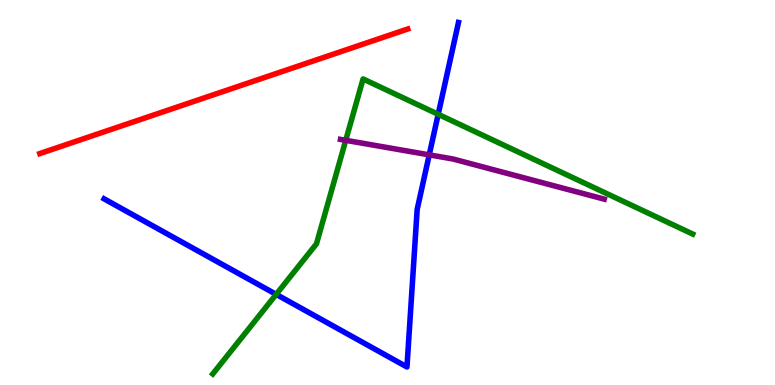[{'lines': ['blue', 'red'], 'intersections': []}, {'lines': ['green', 'red'], 'intersections': []}, {'lines': ['purple', 'red'], 'intersections': []}, {'lines': ['blue', 'green'], 'intersections': [{'x': 3.56, 'y': 2.35}, {'x': 5.65, 'y': 7.03}]}, {'lines': ['blue', 'purple'], 'intersections': [{'x': 5.54, 'y': 5.98}]}, {'lines': ['green', 'purple'], 'intersections': [{'x': 4.46, 'y': 6.36}]}]